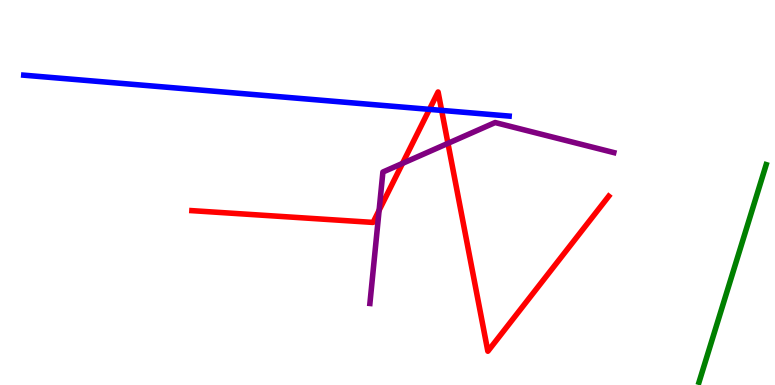[{'lines': ['blue', 'red'], 'intersections': [{'x': 5.54, 'y': 7.16}, {'x': 5.7, 'y': 7.13}]}, {'lines': ['green', 'red'], 'intersections': []}, {'lines': ['purple', 'red'], 'intersections': [{'x': 4.89, 'y': 4.54}, {'x': 5.19, 'y': 5.76}, {'x': 5.78, 'y': 6.28}]}, {'lines': ['blue', 'green'], 'intersections': []}, {'lines': ['blue', 'purple'], 'intersections': []}, {'lines': ['green', 'purple'], 'intersections': []}]